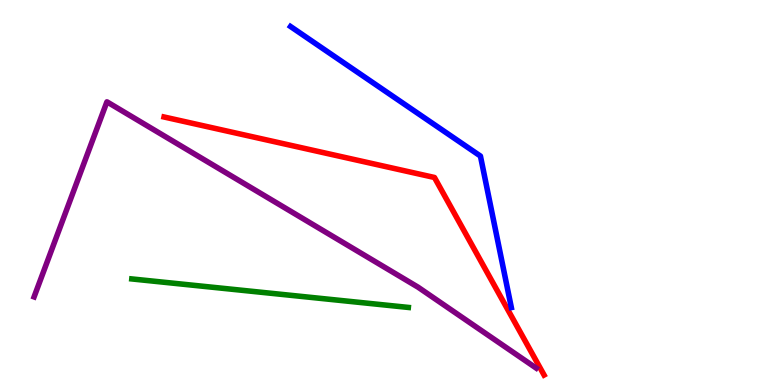[{'lines': ['blue', 'red'], 'intersections': []}, {'lines': ['green', 'red'], 'intersections': []}, {'lines': ['purple', 'red'], 'intersections': []}, {'lines': ['blue', 'green'], 'intersections': []}, {'lines': ['blue', 'purple'], 'intersections': []}, {'lines': ['green', 'purple'], 'intersections': []}]